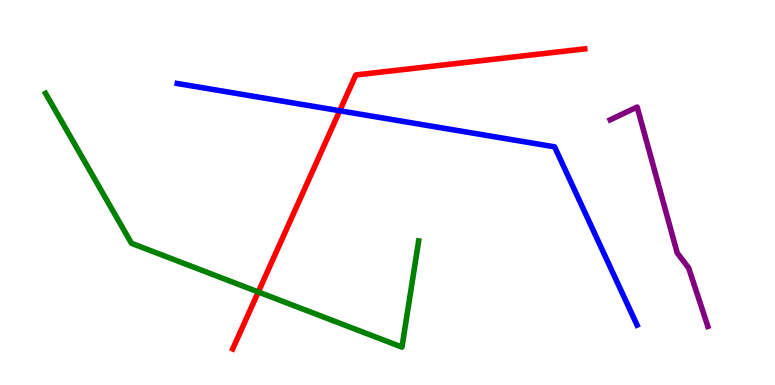[{'lines': ['blue', 'red'], 'intersections': [{'x': 4.38, 'y': 7.12}]}, {'lines': ['green', 'red'], 'intersections': [{'x': 3.33, 'y': 2.42}]}, {'lines': ['purple', 'red'], 'intersections': []}, {'lines': ['blue', 'green'], 'intersections': []}, {'lines': ['blue', 'purple'], 'intersections': []}, {'lines': ['green', 'purple'], 'intersections': []}]